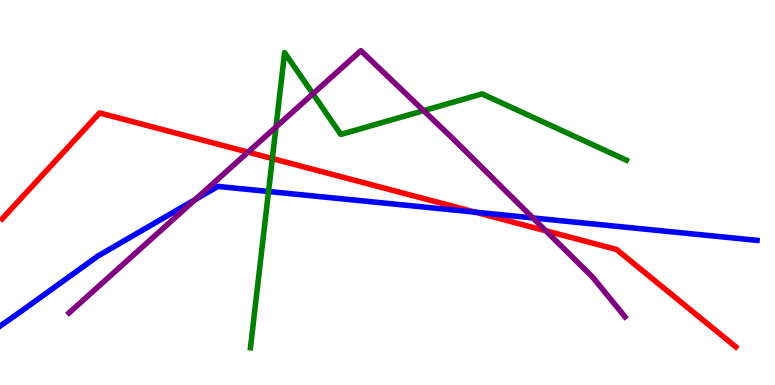[{'lines': ['blue', 'red'], 'intersections': [{'x': 6.13, 'y': 4.49}]}, {'lines': ['green', 'red'], 'intersections': [{'x': 3.51, 'y': 5.88}]}, {'lines': ['purple', 'red'], 'intersections': [{'x': 3.2, 'y': 6.05}, {'x': 7.04, 'y': 4.01}]}, {'lines': ['blue', 'green'], 'intersections': [{'x': 3.47, 'y': 5.03}]}, {'lines': ['blue', 'purple'], 'intersections': [{'x': 2.52, 'y': 4.81}, {'x': 6.88, 'y': 4.34}]}, {'lines': ['green', 'purple'], 'intersections': [{'x': 3.56, 'y': 6.7}, {'x': 4.04, 'y': 7.56}, {'x': 5.47, 'y': 7.13}]}]